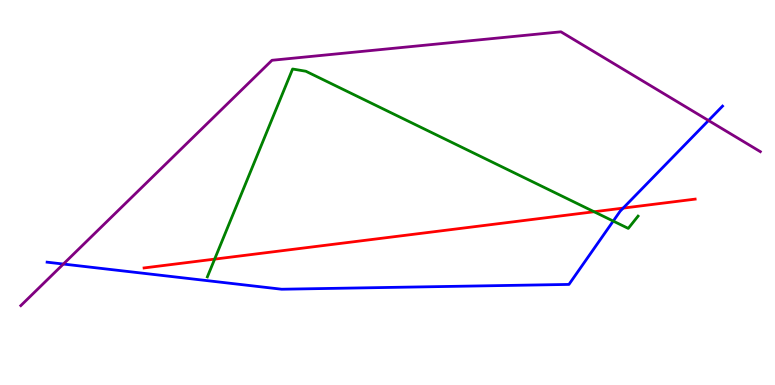[{'lines': ['blue', 'red'], 'intersections': [{'x': 8.04, 'y': 4.59}]}, {'lines': ['green', 'red'], 'intersections': [{'x': 2.77, 'y': 3.27}, {'x': 7.67, 'y': 4.5}]}, {'lines': ['purple', 'red'], 'intersections': []}, {'lines': ['blue', 'green'], 'intersections': [{'x': 7.91, 'y': 4.26}]}, {'lines': ['blue', 'purple'], 'intersections': [{'x': 0.818, 'y': 3.14}, {'x': 9.14, 'y': 6.87}]}, {'lines': ['green', 'purple'], 'intersections': []}]